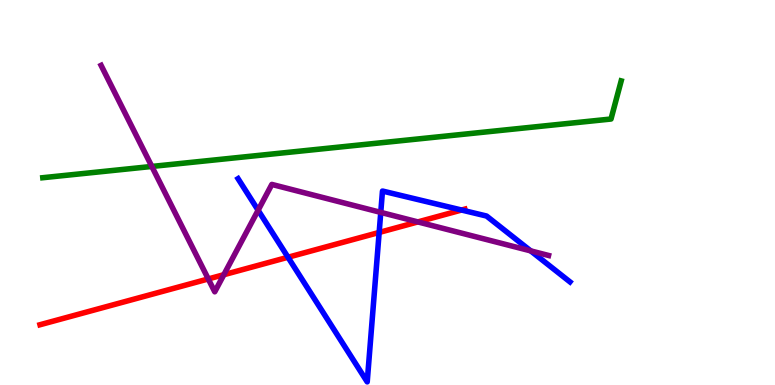[{'lines': ['blue', 'red'], 'intersections': [{'x': 3.72, 'y': 3.32}, {'x': 4.89, 'y': 3.96}, {'x': 5.96, 'y': 4.54}]}, {'lines': ['green', 'red'], 'intersections': []}, {'lines': ['purple', 'red'], 'intersections': [{'x': 2.69, 'y': 2.75}, {'x': 2.89, 'y': 2.86}, {'x': 5.39, 'y': 4.24}]}, {'lines': ['blue', 'green'], 'intersections': []}, {'lines': ['blue', 'purple'], 'intersections': [{'x': 3.33, 'y': 4.54}, {'x': 4.91, 'y': 4.48}, {'x': 6.85, 'y': 3.48}]}, {'lines': ['green', 'purple'], 'intersections': [{'x': 1.96, 'y': 5.68}]}]